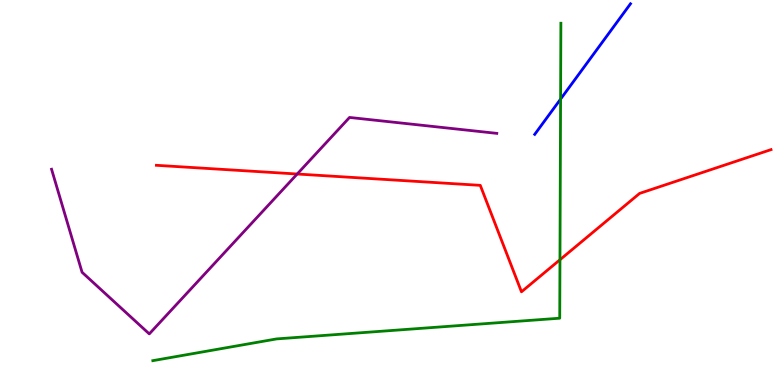[{'lines': ['blue', 'red'], 'intersections': []}, {'lines': ['green', 'red'], 'intersections': [{'x': 7.23, 'y': 3.25}]}, {'lines': ['purple', 'red'], 'intersections': [{'x': 3.83, 'y': 5.48}]}, {'lines': ['blue', 'green'], 'intersections': [{'x': 7.23, 'y': 7.43}]}, {'lines': ['blue', 'purple'], 'intersections': []}, {'lines': ['green', 'purple'], 'intersections': []}]